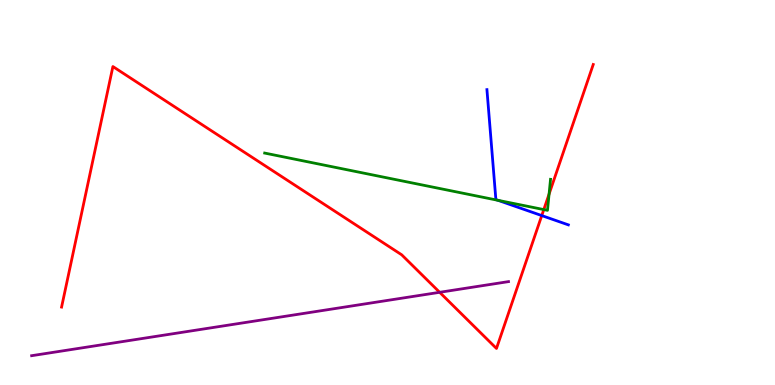[{'lines': ['blue', 'red'], 'intersections': [{'x': 6.99, 'y': 4.4}]}, {'lines': ['green', 'red'], 'intersections': [{'x': 7.02, 'y': 4.56}, {'x': 7.08, 'y': 4.96}]}, {'lines': ['purple', 'red'], 'intersections': [{'x': 5.67, 'y': 2.41}]}, {'lines': ['blue', 'green'], 'intersections': [{'x': 6.43, 'y': 4.8}]}, {'lines': ['blue', 'purple'], 'intersections': []}, {'lines': ['green', 'purple'], 'intersections': []}]